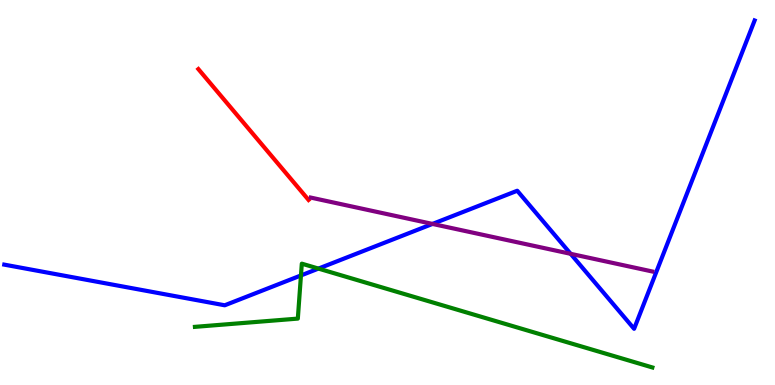[{'lines': ['blue', 'red'], 'intersections': []}, {'lines': ['green', 'red'], 'intersections': []}, {'lines': ['purple', 'red'], 'intersections': []}, {'lines': ['blue', 'green'], 'intersections': [{'x': 3.88, 'y': 2.85}, {'x': 4.11, 'y': 3.02}]}, {'lines': ['blue', 'purple'], 'intersections': [{'x': 5.58, 'y': 4.18}, {'x': 7.36, 'y': 3.41}]}, {'lines': ['green', 'purple'], 'intersections': []}]